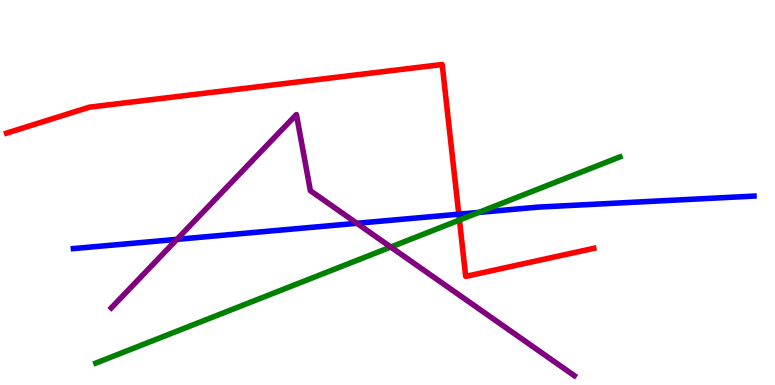[{'lines': ['blue', 'red'], 'intersections': [{'x': 5.92, 'y': 4.44}]}, {'lines': ['green', 'red'], 'intersections': [{'x': 5.93, 'y': 4.28}]}, {'lines': ['purple', 'red'], 'intersections': []}, {'lines': ['blue', 'green'], 'intersections': [{'x': 6.18, 'y': 4.48}]}, {'lines': ['blue', 'purple'], 'intersections': [{'x': 2.28, 'y': 3.78}, {'x': 4.61, 'y': 4.2}]}, {'lines': ['green', 'purple'], 'intersections': [{'x': 5.04, 'y': 3.58}]}]